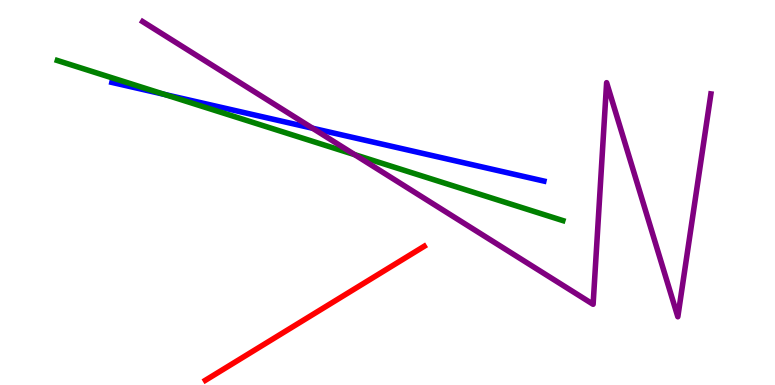[{'lines': ['blue', 'red'], 'intersections': []}, {'lines': ['green', 'red'], 'intersections': []}, {'lines': ['purple', 'red'], 'intersections': []}, {'lines': ['blue', 'green'], 'intersections': [{'x': 2.12, 'y': 7.55}]}, {'lines': ['blue', 'purple'], 'intersections': [{'x': 4.03, 'y': 6.67}]}, {'lines': ['green', 'purple'], 'intersections': [{'x': 4.58, 'y': 5.98}]}]